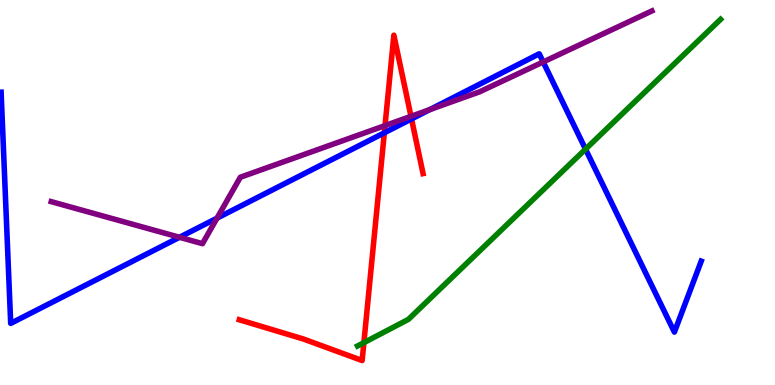[{'lines': ['blue', 'red'], 'intersections': [{'x': 4.96, 'y': 6.55}, {'x': 5.31, 'y': 6.91}]}, {'lines': ['green', 'red'], 'intersections': [{'x': 4.7, 'y': 1.1}]}, {'lines': ['purple', 'red'], 'intersections': [{'x': 4.97, 'y': 6.74}, {'x': 5.3, 'y': 6.98}]}, {'lines': ['blue', 'green'], 'intersections': [{'x': 7.56, 'y': 6.13}]}, {'lines': ['blue', 'purple'], 'intersections': [{'x': 2.32, 'y': 3.84}, {'x': 2.8, 'y': 4.33}, {'x': 5.55, 'y': 7.15}, {'x': 7.01, 'y': 8.39}]}, {'lines': ['green', 'purple'], 'intersections': []}]